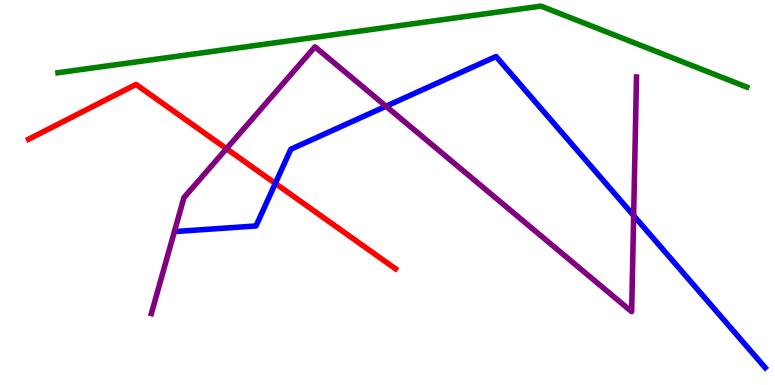[{'lines': ['blue', 'red'], 'intersections': [{'x': 3.55, 'y': 5.24}]}, {'lines': ['green', 'red'], 'intersections': []}, {'lines': ['purple', 'red'], 'intersections': [{'x': 2.92, 'y': 6.14}]}, {'lines': ['blue', 'green'], 'intersections': []}, {'lines': ['blue', 'purple'], 'intersections': [{'x': 4.98, 'y': 7.24}, {'x': 8.18, 'y': 4.4}]}, {'lines': ['green', 'purple'], 'intersections': []}]